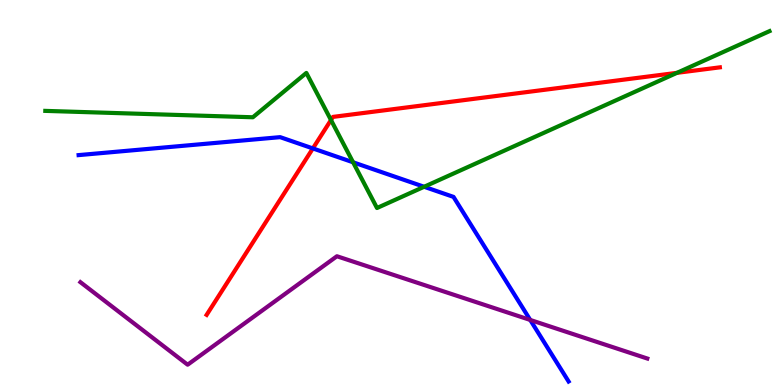[{'lines': ['blue', 'red'], 'intersections': [{'x': 4.04, 'y': 6.14}]}, {'lines': ['green', 'red'], 'intersections': [{'x': 4.27, 'y': 6.88}, {'x': 8.74, 'y': 8.11}]}, {'lines': ['purple', 'red'], 'intersections': []}, {'lines': ['blue', 'green'], 'intersections': [{'x': 4.56, 'y': 5.78}, {'x': 5.47, 'y': 5.15}]}, {'lines': ['blue', 'purple'], 'intersections': [{'x': 6.84, 'y': 1.69}]}, {'lines': ['green', 'purple'], 'intersections': []}]